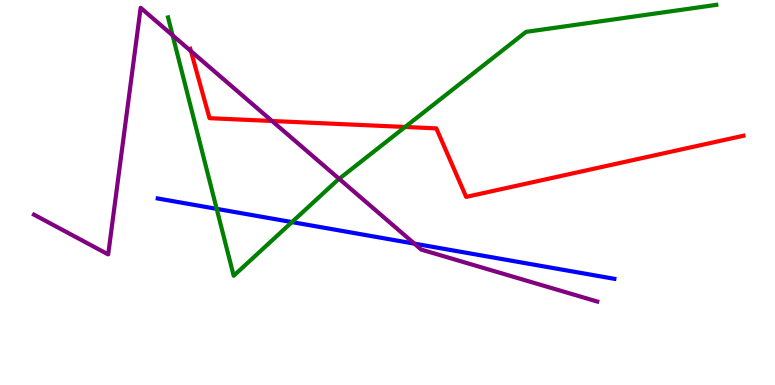[{'lines': ['blue', 'red'], 'intersections': []}, {'lines': ['green', 'red'], 'intersections': [{'x': 5.23, 'y': 6.7}]}, {'lines': ['purple', 'red'], 'intersections': [{'x': 2.46, 'y': 8.67}, {'x': 3.51, 'y': 6.86}]}, {'lines': ['blue', 'green'], 'intersections': [{'x': 2.8, 'y': 4.58}, {'x': 3.77, 'y': 4.23}]}, {'lines': ['blue', 'purple'], 'intersections': [{'x': 5.35, 'y': 3.67}]}, {'lines': ['green', 'purple'], 'intersections': [{'x': 2.23, 'y': 9.08}, {'x': 4.38, 'y': 5.35}]}]